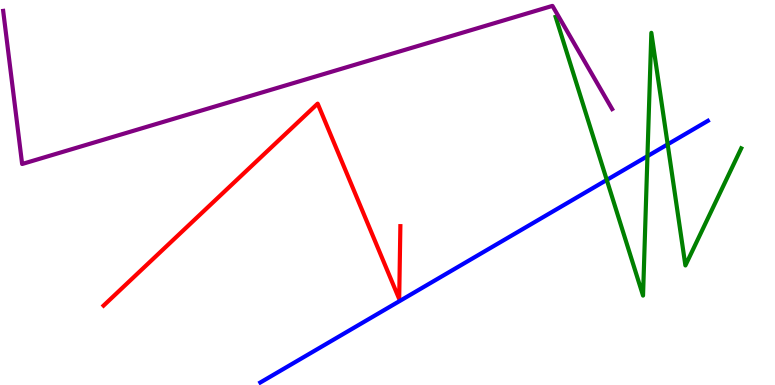[{'lines': ['blue', 'red'], 'intersections': []}, {'lines': ['green', 'red'], 'intersections': []}, {'lines': ['purple', 'red'], 'intersections': []}, {'lines': ['blue', 'green'], 'intersections': [{'x': 7.83, 'y': 5.33}, {'x': 8.35, 'y': 5.94}, {'x': 8.62, 'y': 6.25}]}, {'lines': ['blue', 'purple'], 'intersections': []}, {'lines': ['green', 'purple'], 'intersections': []}]